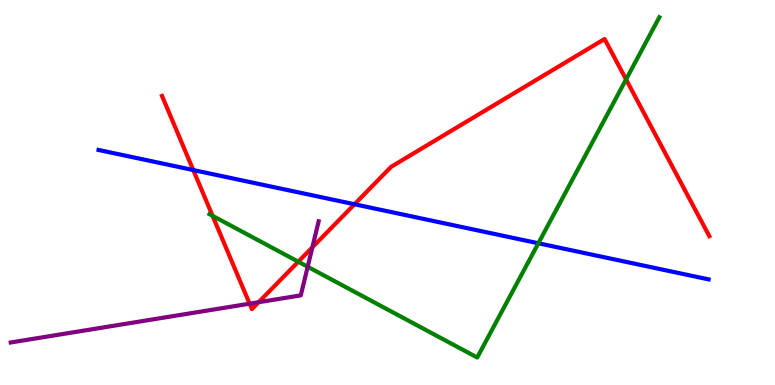[{'lines': ['blue', 'red'], 'intersections': [{'x': 2.49, 'y': 5.58}, {'x': 4.57, 'y': 4.69}]}, {'lines': ['green', 'red'], 'intersections': [{'x': 2.74, 'y': 4.39}, {'x': 3.85, 'y': 3.2}, {'x': 8.08, 'y': 7.94}]}, {'lines': ['purple', 'red'], 'intersections': [{'x': 3.22, 'y': 2.11}, {'x': 3.34, 'y': 2.15}, {'x': 4.03, 'y': 3.58}]}, {'lines': ['blue', 'green'], 'intersections': [{'x': 6.95, 'y': 3.68}]}, {'lines': ['blue', 'purple'], 'intersections': []}, {'lines': ['green', 'purple'], 'intersections': [{'x': 3.97, 'y': 3.07}]}]